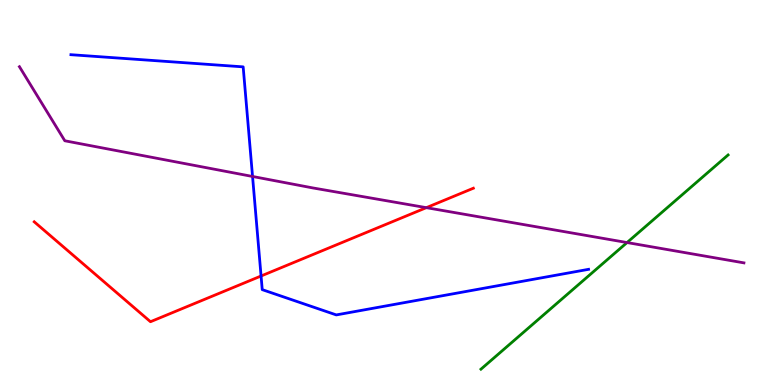[{'lines': ['blue', 'red'], 'intersections': [{'x': 3.37, 'y': 2.83}]}, {'lines': ['green', 'red'], 'intersections': []}, {'lines': ['purple', 'red'], 'intersections': [{'x': 5.5, 'y': 4.61}]}, {'lines': ['blue', 'green'], 'intersections': []}, {'lines': ['blue', 'purple'], 'intersections': [{'x': 3.26, 'y': 5.42}]}, {'lines': ['green', 'purple'], 'intersections': [{'x': 8.09, 'y': 3.7}]}]